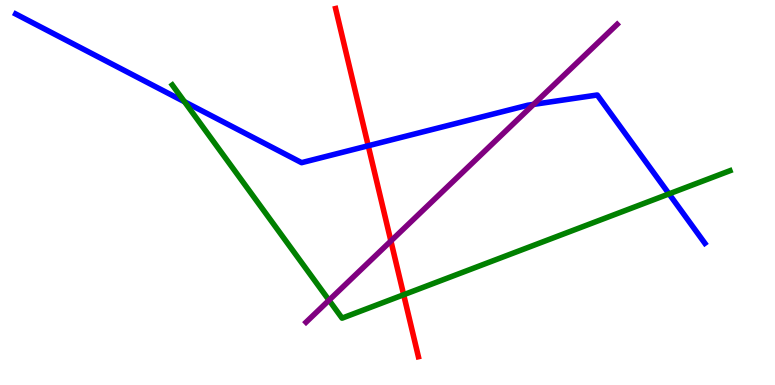[{'lines': ['blue', 'red'], 'intersections': [{'x': 4.75, 'y': 6.21}]}, {'lines': ['green', 'red'], 'intersections': [{'x': 5.21, 'y': 2.34}]}, {'lines': ['purple', 'red'], 'intersections': [{'x': 5.04, 'y': 3.74}]}, {'lines': ['blue', 'green'], 'intersections': [{'x': 2.38, 'y': 7.36}, {'x': 8.63, 'y': 4.96}]}, {'lines': ['blue', 'purple'], 'intersections': [{'x': 6.88, 'y': 7.29}]}, {'lines': ['green', 'purple'], 'intersections': [{'x': 4.25, 'y': 2.2}]}]